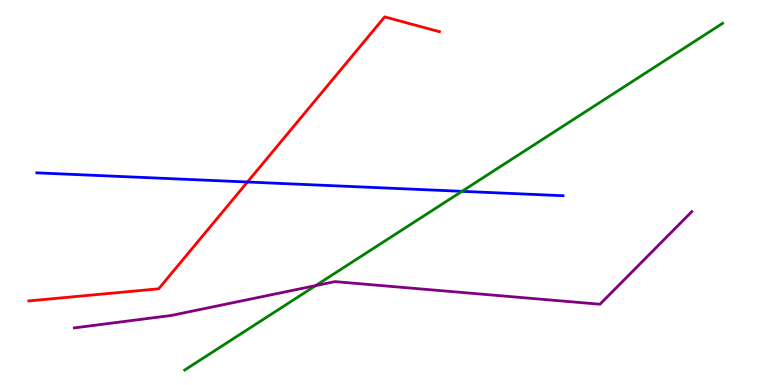[{'lines': ['blue', 'red'], 'intersections': [{'x': 3.19, 'y': 5.27}]}, {'lines': ['green', 'red'], 'intersections': []}, {'lines': ['purple', 'red'], 'intersections': []}, {'lines': ['blue', 'green'], 'intersections': [{'x': 5.96, 'y': 5.03}]}, {'lines': ['blue', 'purple'], 'intersections': []}, {'lines': ['green', 'purple'], 'intersections': [{'x': 4.07, 'y': 2.58}]}]